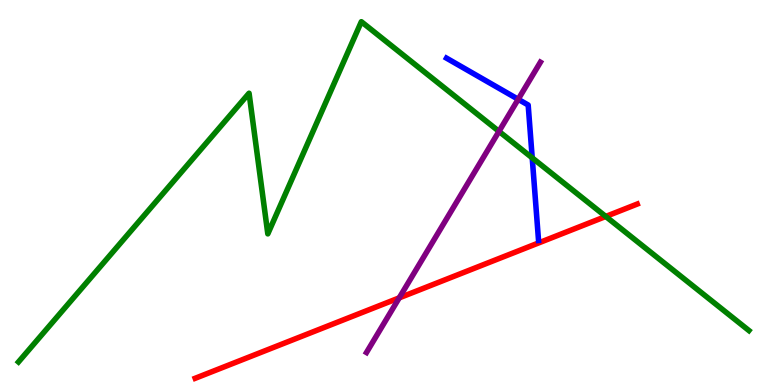[{'lines': ['blue', 'red'], 'intersections': []}, {'lines': ['green', 'red'], 'intersections': [{'x': 7.82, 'y': 4.38}]}, {'lines': ['purple', 'red'], 'intersections': [{'x': 5.15, 'y': 2.26}]}, {'lines': ['blue', 'green'], 'intersections': [{'x': 6.87, 'y': 5.9}]}, {'lines': ['blue', 'purple'], 'intersections': [{'x': 6.69, 'y': 7.42}]}, {'lines': ['green', 'purple'], 'intersections': [{'x': 6.44, 'y': 6.59}]}]